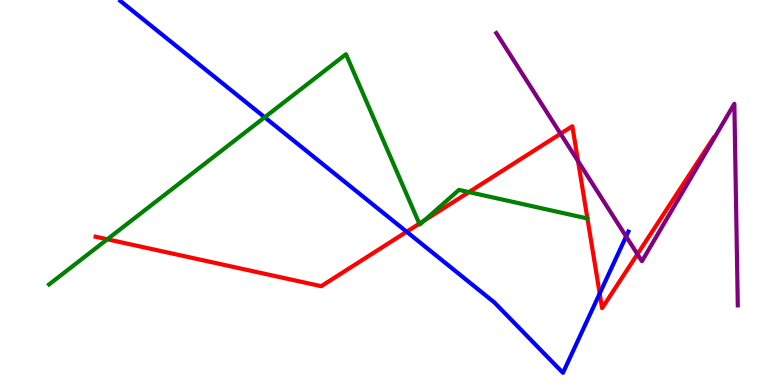[{'lines': ['blue', 'red'], 'intersections': [{'x': 5.25, 'y': 3.98}, {'x': 7.74, 'y': 2.38}]}, {'lines': ['green', 'red'], 'intersections': [{'x': 1.38, 'y': 3.78}, {'x': 5.41, 'y': 4.19}, {'x': 5.47, 'y': 4.27}, {'x': 6.05, 'y': 5.01}]}, {'lines': ['purple', 'red'], 'intersections': [{'x': 7.23, 'y': 6.53}, {'x': 7.46, 'y': 5.81}, {'x': 8.22, 'y': 3.4}]}, {'lines': ['blue', 'green'], 'intersections': [{'x': 3.42, 'y': 6.95}]}, {'lines': ['blue', 'purple'], 'intersections': [{'x': 8.08, 'y': 3.86}]}, {'lines': ['green', 'purple'], 'intersections': []}]